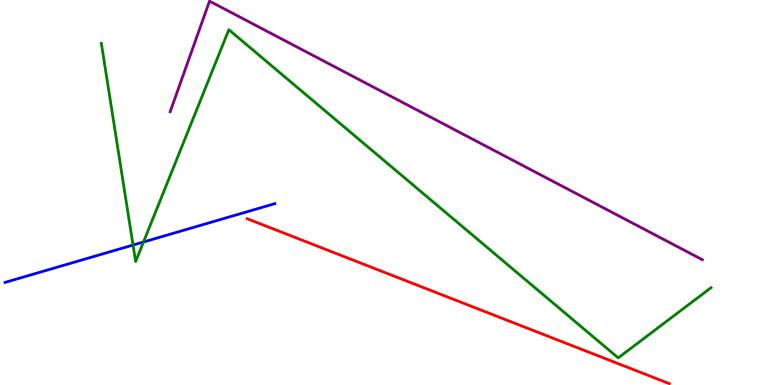[{'lines': ['blue', 'red'], 'intersections': []}, {'lines': ['green', 'red'], 'intersections': []}, {'lines': ['purple', 'red'], 'intersections': []}, {'lines': ['blue', 'green'], 'intersections': [{'x': 1.72, 'y': 3.63}, {'x': 1.85, 'y': 3.71}]}, {'lines': ['blue', 'purple'], 'intersections': []}, {'lines': ['green', 'purple'], 'intersections': []}]